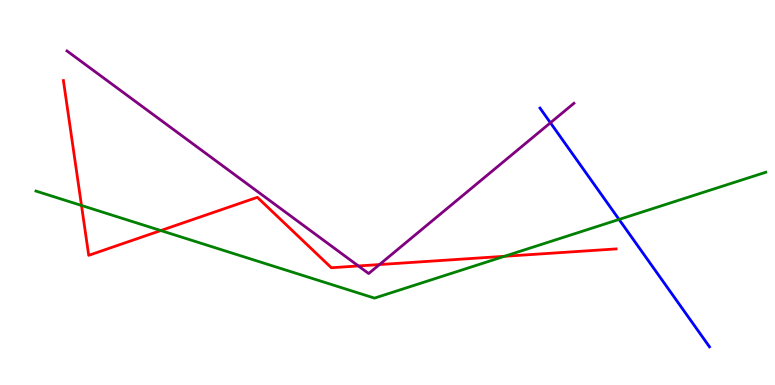[{'lines': ['blue', 'red'], 'intersections': []}, {'lines': ['green', 'red'], 'intersections': [{'x': 1.05, 'y': 4.66}, {'x': 2.07, 'y': 4.01}, {'x': 6.51, 'y': 3.34}]}, {'lines': ['purple', 'red'], 'intersections': [{'x': 4.62, 'y': 3.09}, {'x': 4.9, 'y': 3.13}]}, {'lines': ['blue', 'green'], 'intersections': [{'x': 7.99, 'y': 4.3}]}, {'lines': ['blue', 'purple'], 'intersections': [{'x': 7.1, 'y': 6.81}]}, {'lines': ['green', 'purple'], 'intersections': []}]